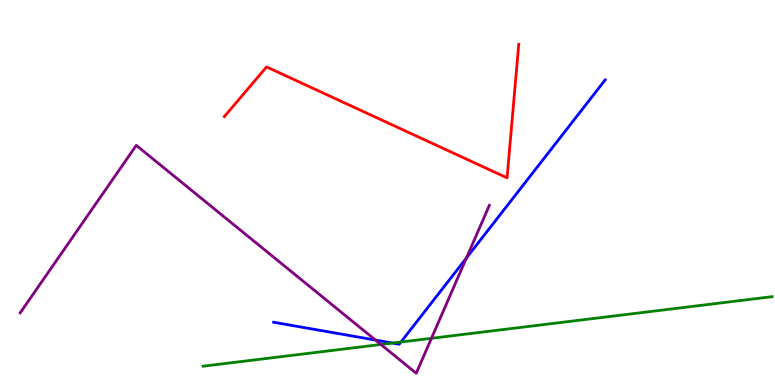[{'lines': ['blue', 'red'], 'intersections': []}, {'lines': ['green', 'red'], 'intersections': []}, {'lines': ['purple', 'red'], 'intersections': []}, {'lines': ['blue', 'green'], 'intersections': [{'x': 5.07, 'y': 1.09}, {'x': 5.17, 'y': 1.12}]}, {'lines': ['blue', 'purple'], 'intersections': [{'x': 4.84, 'y': 1.17}, {'x': 6.02, 'y': 3.3}]}, {'lines': ['green', 'purple'], 'intersections': [{'x': 4.91, 'y': 1.05}, {'x': 5.57, 'y': 1.21}]}]